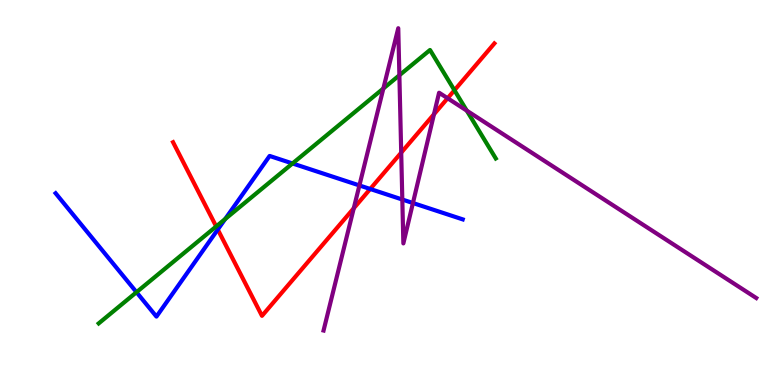[{'lines': ['blue', 'red'], 'intersections': [{'x': 2.81, 'y': 4.04}, {'x': 4.78, 'y': 5.09}]}, {'lines': ['green', 'red'], 'intersections': [{'x': 2.79, 'y': 4.12}, {'x': 5.86, 'y': 7.66}]}, {'lines': ['purple', 'red'], 'intersections': [{'x': 4.56, 'y': 4.59}, {'x': 5.18, 'y': 6.04}, {'x': 5.6, 'y': 7.03}, {'x': 5.78, 'y': 7.45}]}, {'lines': ['blue', 'green'], 'intersections': [{'x': 1.76, 'y': 2.41}, {'x': 2.91, 'y': 4.31}, {'x': 3.77, 'y': 5.75}]}, {'lines': ['blue', 'purple'], 'intersections': [{'x': 4.64, 'y': 5.18}, {'x': 5.19, 'y': 4.82}, {'x': 5.33, 'y': 4.73}]}, {'lines': ['green', 'purple'], 'intersections': [{'x': 4.95, 'y': 7.7}, {'x': 5.15, 'y': 8.05}, {'x': 6.02, 'y': 7.13}]}]